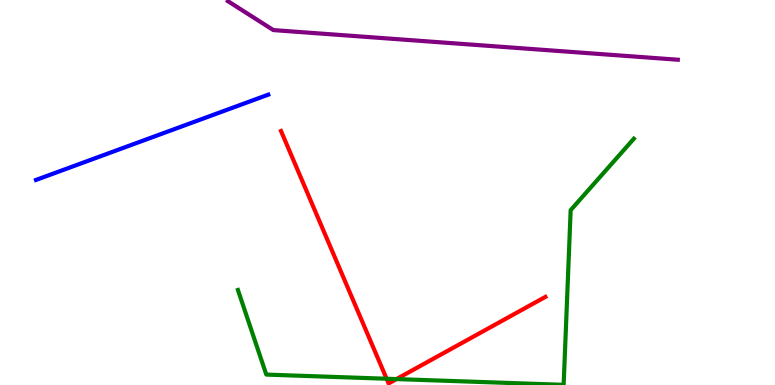[{'lines': ['blue', 'red'], 'intersections': []}, {'lines': ['green', 'red'], 'intersections': [{'x': 4.99, 'y': 0.163}, {'x': 5.12, 'y': 0.154}]}, {'lines': ['purple', 'red'], 'intersections': []}, {'lines': ['blue', 'green'], 'intersections': []}, {'lines': ['blue', 'purple'], 'intersections': []}, {'lines': ['green', 'purple'], 'intersections': []}]